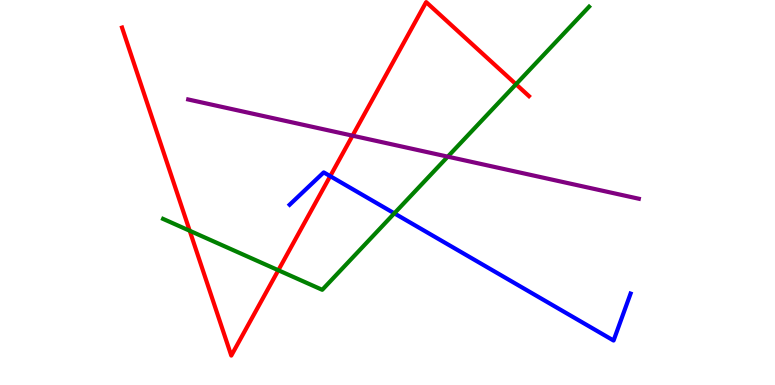[{'lines': ['blue', 'red'], 'intersections': [{'x': 4.26, 'y': 5.42}]}, {'lines': ['green', 'red'], 'intersections': [{'x': 2.45, 'y': 4.01}, {'x': 3.59, 'y': 2.98}, {'x': 6.66, 'y': 7.81}]}, {'lines': ['purple', 'red'], 'intersections': [{'x': 4.55, 'y': 6.48}]}, {'lines': ['blue', 'green'], 'intersections': [{'x': 5.09, 'y': 4.46}]}, {'lines': ['blue', 'purple'], 'intersections': []}, {'lines': ['green', 'purple'], 'intersections': [{'x': 5.78, 'y': 5.93}]}]